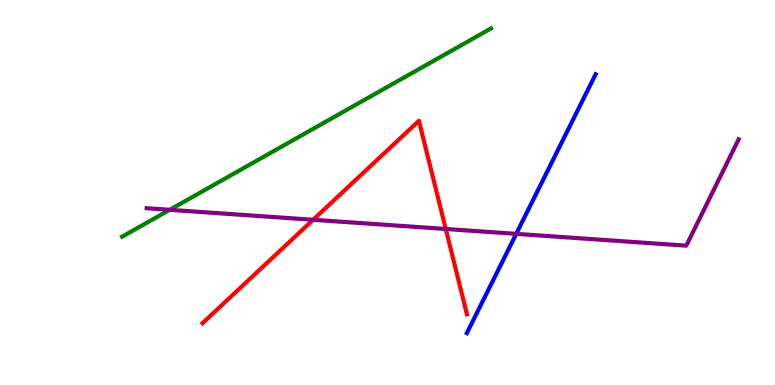[{'lines': ['blue', 'red'], 'intersections': []}, {'lines': ['green', 'red'], 'intersections': []}, {'lines': ['purple', 'red'], 'intersections': [{'x': 4.04, 'y': 4.29}, {'x': 5.75, 'y': 4.05}]}, {'lines': ['blue', 'green'], 'intersections': []}, {'lines': ['blue', 'purple'], 'intersections': [{'x': 6.66, 'y': 3.93}]}, {'lines': ['green', 'purple'], 'intersections': [{'x': 2.19, 'y': 4.55}]}]